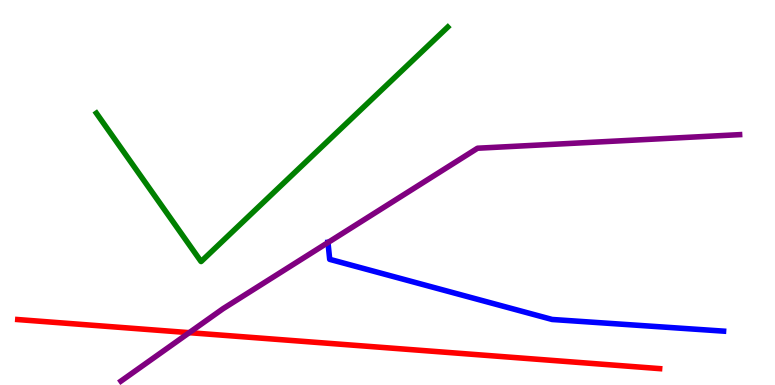[{'lines': ['blue', 'red'], 'intersections': []}, {'lines': ['green', 'red'], 'intersections': []}, {'lines': ['purple', 'red'], 'intersections': [{'x': 2.44, 'y': 1.36}]}, {'lines': ['blue', 'green'], 'intersections': []}, {'lines': ['blue', 'purple'], 'intersections': [{'x': 4.23, 'y': 3.7}]}, {'lines': ['green', 'purple'], 'intersections': []}]